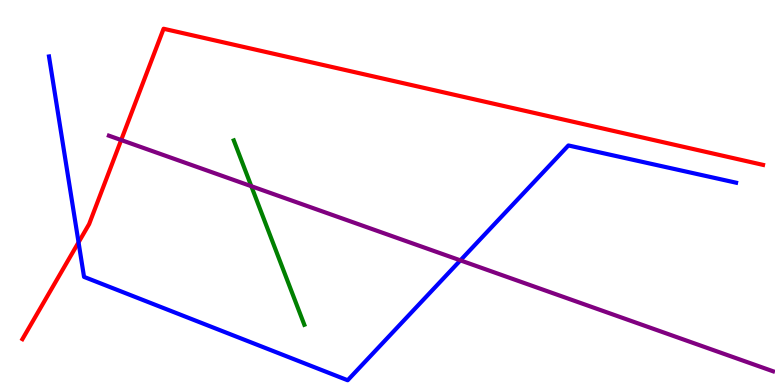[{'lines': ['blue', 'red'], 'intersections': [{'x': 1.01, 'y': 3.71}]}, {'lines': ['green', 'red'], 'intersections': []}, {'lines': ['purple', 'red'], 'intersections': [{'x': 1.56, 'y': 6.36}]}, {'lines': ['blue', 'green'], 'intersections': []}, {'lines': ['blue', 'purple'], 'intersections': [{'x': 5.94, 'y': 3.24}]}, {'lines': ['green', 'purple'], 'intersections': [{'x': 3.24, 'y': 5.16}]}]